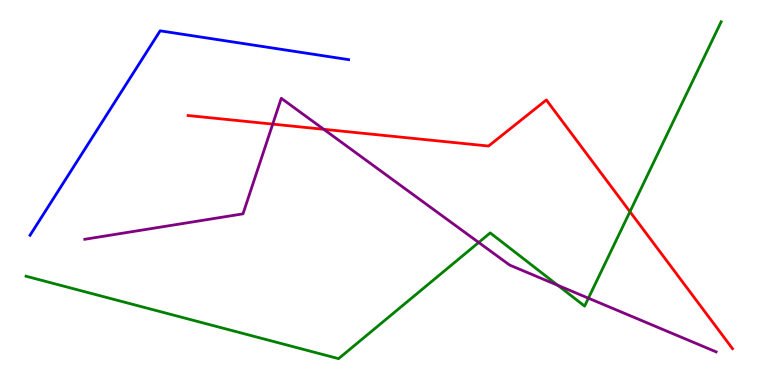[{'lines': ['blue', 'red'], 'intersections': []}, {'lines': ['green', 'red'], 'intersections': [{'x': 8.13, 'y': 4.5}]}, {'lines': ['purple', 'red'], 'intersections': [{'x': 3.52, 'y': 6.78}, {'x': 4.18, 'y': 6.64}]}, {'lines': ['blue', 'green'], 'intersections': []}, {'lines': ['blue', 'purple'], 'intersections': []}, {'lines': ['green', 'purple'], 'intersections': [{'x': 6.18, 'y': 3.7}, {'x': 7.2, 'y': 2.59}, {'x': 7.59, 'y': 2.26}]}]